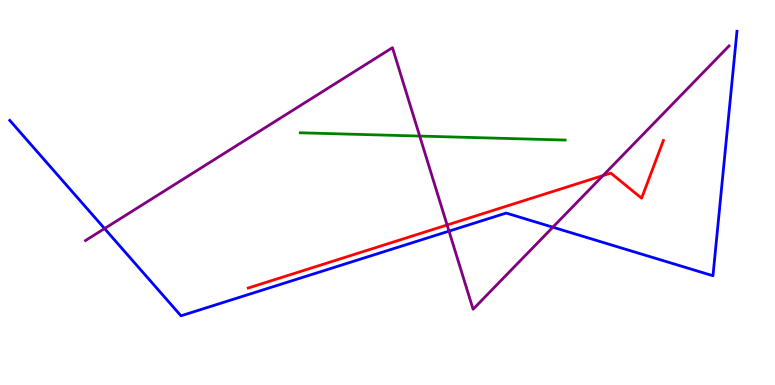[{'lines': ['blue', 'red'], 'intersections': []}, {'lines': ['green', 'red'], 'intersections': []}, {'lines': ['purple', 'red'], 'intersections': [{'x': 5.77, 'y': 4.16}, {'x': 7.78, 'y': 5.44}]}, {'lines': ['blue', 'green'], 'intersections': []}, {'lines': ['blue', 'purple'], 'intersections': [{'x': 1.35, 'y': 4.06}, {'x': 5.79, 'y': 4.0}, {'x': 7.13, 'y': 4.1}]}, {'lines': ['green', 'purple'], 'intersections': [{'x': 5.42, 'y': 6.47}]}]